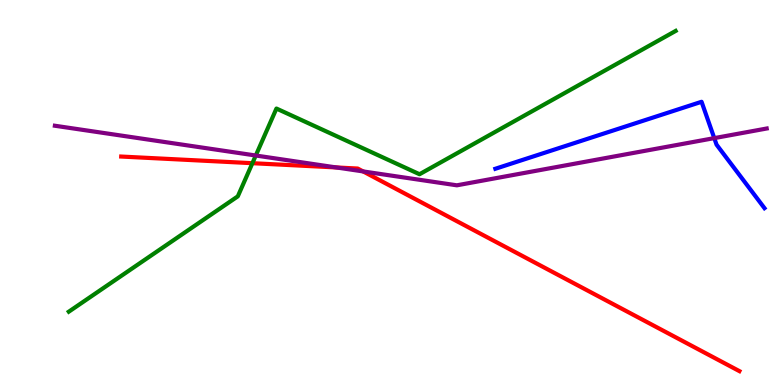[{'lines': ['blue', 'red'], 'intersections': []}, {'lines': ['green', 'red'], 'intersections': [{'x': 3.26, 'y': 5.76}]}, {'lines': ['purple', 'red'], 'intersections': [{'x': 4.34, 'y': 5.65}, {'x': 4.69, 'y': 5.55}]}, {'lines': ['blue', 'green'], 'intersections': []}, {'lines': ['blue', 'purple'], 'intersections': [{'x': 9.22, 'y': 6.41}]}, {'lines': ['green', 'purple'], 'intersections': [{'x': 3.3, 'y': 5.96}]}]